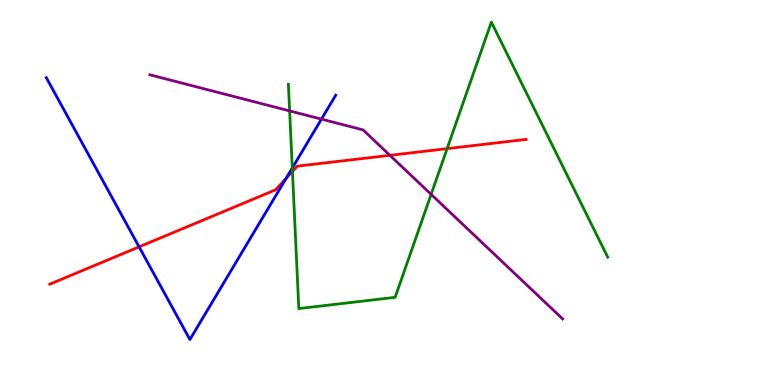[{'lines': ['blue', 'red'], 'intersections': [{'x': 1.79, 'y': 3.59}, {'x': 3.69, 'y': 5.37}]}, {'lines': ['green', 'red'], 'intersections': [{'x': 3.77, 'y': 5.55}, {'x': 5.77, 'y': 6.14}]}, {'lines': ['purple', 'red'], 'intersections': [{'x': 5.03, 'y': 5.97}]}, {'lines': ['blue', 'green'], 'intersections': [{'x': 3.77, 'y': 5.64}]}, {'lines': ['blue', 'purple'], 'intersections': [{'x': 4.15, 'y': 6.91}]}, {'lines': ['green', 'purple'], 'intersections': [{'x': 3.74, 'y': 7.12}, {'x': 5.56, 'y': 4.95}]}]